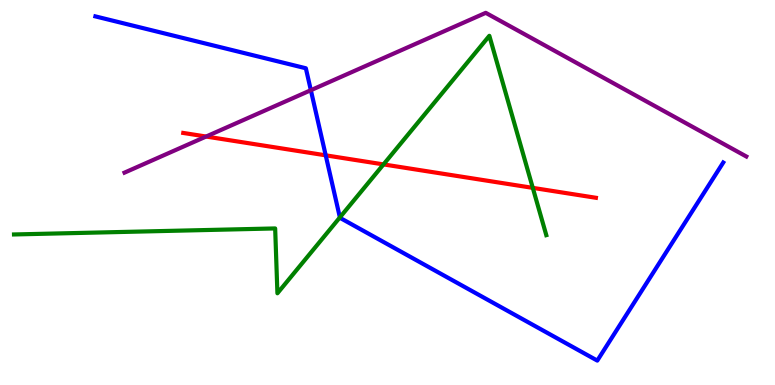[{'lines': ['blue', 'red'], 'intersections': [{'x': 4.2, 'y': 5.97}]}, {'lines': ['green', 'red'], 'intersections': [{'x': 4.95, 'y': 5.73}, {'x': 6.87, 'y': 5.12}]}, {'lines': ['purple', 'red'], 'intersections': [{'x': 2.66, 'y': 6.45}]}, {'lines': ['blue', 'green'], 'intersections': [{'x': 4.39, 'y': 4.35}]}, {'lines': ['blue', 'purple'], 'intersections': [{'x': 4.01, 'y': 7.66}]}, {'lines': ['green', 'purple'], 'intersections': []}]